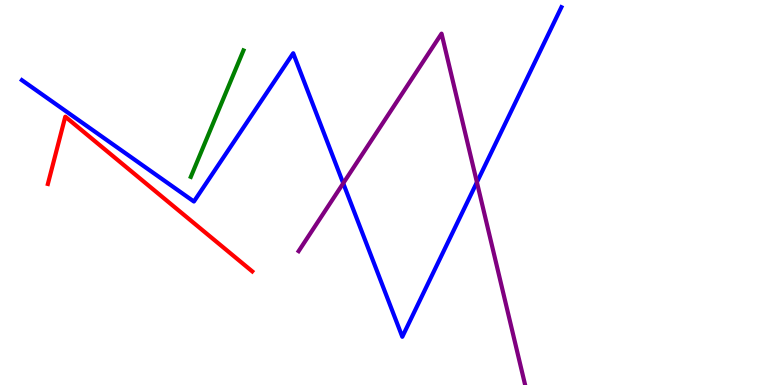[{'lines': ['blue', 'red'], 'intersections': []}, {'lines': ['green', 'red'], 'intersections': []}, {'lines': ['purple', 'red'], 'intersections': []}, {'lines': ['blue', 'green'], 'intersections': []}, {'lines': ['blue', 'purple'], 'intersections': [{'x': 4.43, 'y': 5.24}, {'x': 6.15, 'y': 5.27}]}, {'lines': ['green', 'purple'], 'intersections': []}]